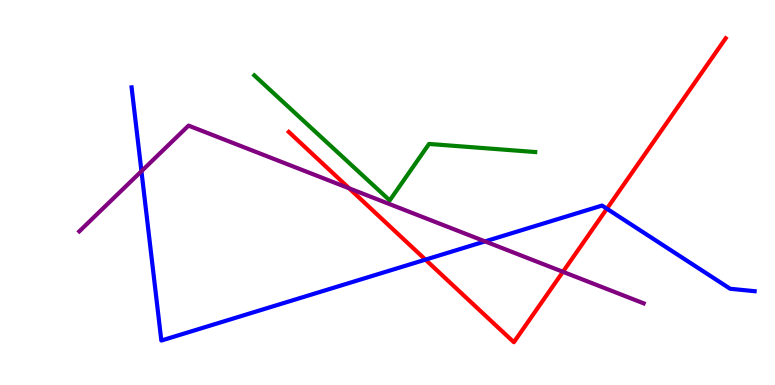[{'lines': ['blue', 'red'], 'intersections': [{'x': 5.49, 'y': 3.26}, {'x': 7.83, 'y': 4.58}]}, {'lines': ['green', 'red'], 'intersections': []}, {'lines': ['purple', 'red'], 'intersections': [{'x': 4.51, 'y': 5.11}, {'x': 7.26, 'y': 2.94}]}, {'lines': ['blue', 'green'], 'intersections': []}, {'lines': ['blue', 'purple'], 'intersections': [{'x': 1.83, 'y': 5.55}, {'x': 6.26, 'y': 3.73}]}, {'lines': ['green', 'purple'], 'intersections': []}]